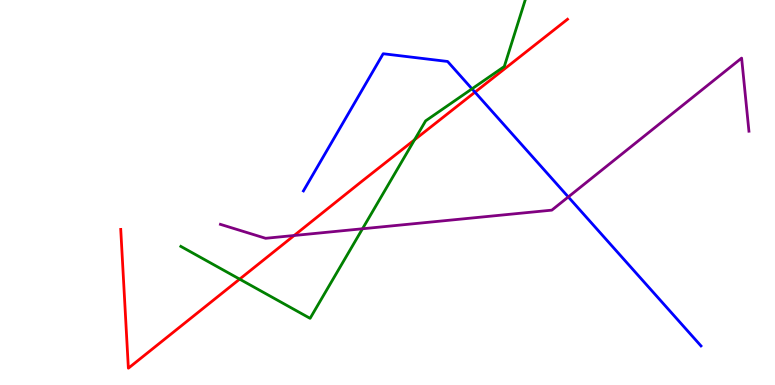[{'lines': ['blue', 'red'], 'intersections': [{'x': 6.13, 'y': 7.61}]}, {'lines': ['green', 'red'], 'intersections': [{'x': 3.09, 'y': 2.75}, {'x': 5.35, 'y': 6.37}]}, {'lines': ['purple', 'red'], 'intersections': [{'x': 3.8, 'y': 3.88}]}, {'lines': ['blue', 'green'], 'intersections': [{'x': 6.09, 'y': 7.69}]}, {'lines': ['blue', 'purple'], 'intersections': [{'x': 7.33, 'y': 4.88}]}, {'lines': ['green', 'purple'], 'intersections': [{'x': 4.68, 'y': 4.06}]}]